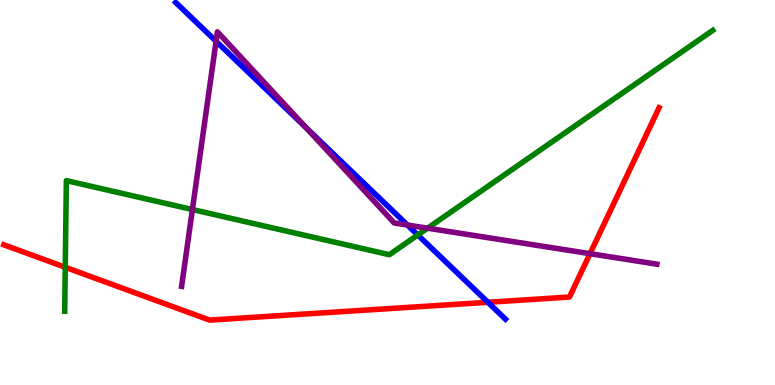[{'lines': ['blue', 'red'], 'intersections': [{'x': 6.3, 'y': 2.15}]}, {'lines': ['green', 'red'], 'intersections': [{'x': 0.842, 'y': 3.06}]}, {'lines': ['purple', 'red'], 'intersections': [{'x': 7.61, 'y': 3.41}]}, {'lines': ['blue', 'green'], 'intersections': [{'x': 5.39, 'y': 3.9}]}, {'lines': ['blue', 'purple'], 'intersections': [{'x': 2.79, 'y': 8.93}, {'x': 3.95, 'y': 6.68}, {'x': 5.26, 'y': 4.16}]}, {'lines': ['green', 'purple'], 'intersections': [{'x': 2.48, 'y': 4.56}, {'x': 5.52, 'y': 4.07}]}]